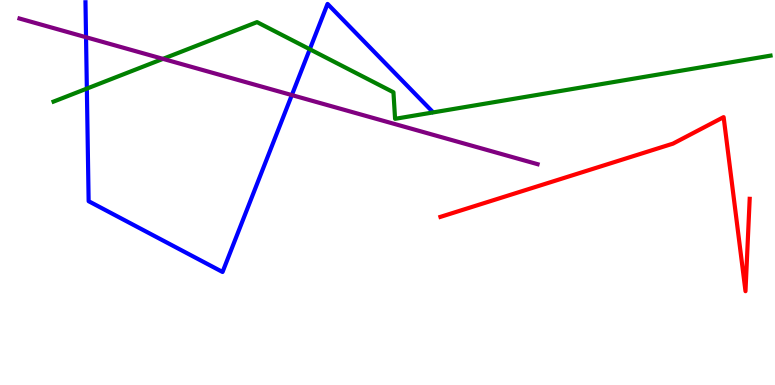[{'lines': ['blue', 'red'], 'intersections': []}, {'lines': ['green', 'red'], 'intersections': []}, {'lines': ['purple', 'red'], 'intersections': []}, {'lines': ['blue', 'green'], 'intersections': [{'x': 1.12, 'y': 7.7}, {'x': 4.0, 'y': 8.72}]}, {'lines': ['blue', 'purple'], 'intersections': [{'x': 1.11, 'y': 9.03}, {'x': 3.77, 'y': 7.53}]}, {'lines': ['green', 'purple'], 'intersections': [{'x': 2.1, 'y': 8.47}]}]